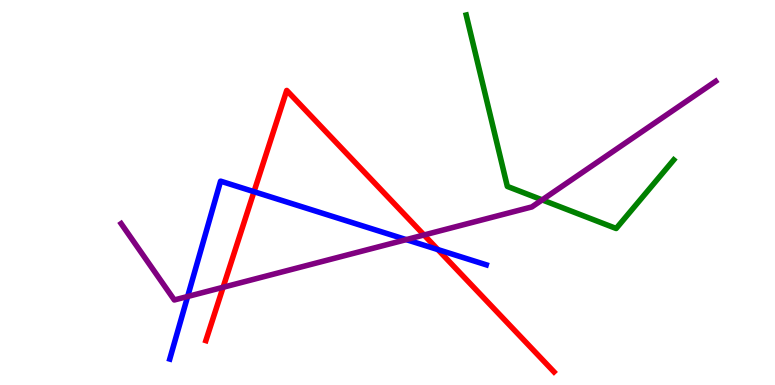[{'lines': ['blue', 'red'], 'intersections': [{'x': 3.28, 'y': 5.02}, {'x': 5.65, 'y': 3.52}]}, {'lines': ['green', 'red'], 'intersections': []}, {'lines': ['purple', 'red'], 'intersections': [{'x': 2.88, 'y': 2.54}, {'x': 5.47, 'y': 3.9}]}, {'lines': ['blue', 'green'], 'intersections': []}, {'lines': ['blue', 'purple'], 'intersections': [{'x': 2.42, 'y': 2.3}, {'x': 5.24, 'y': 3.78}]}, {'lines': ['green', 'purple'], 'intersections': [{'x': 7.0, 'y': 4.81}]}]